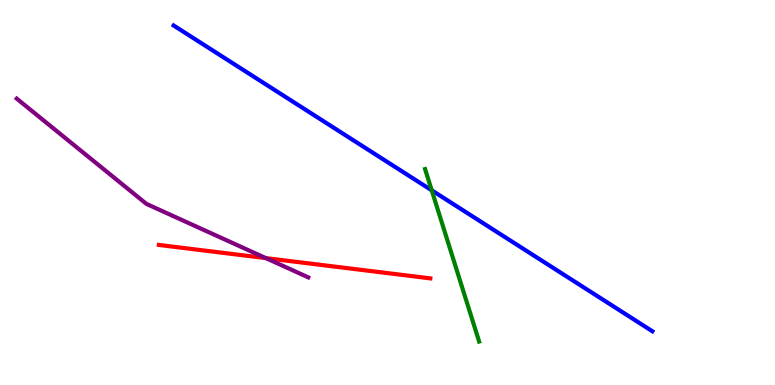[{'lines': ['blue', 'red'], 'intersections': []}, {'lines': ['green', 'red'], 'intersections': []}, {'lines': ['purple', 'red'], 'intersections': [{'x': 3.43, 'y': 3.3}]}, {'lines': ['blue', 'green'], 'intersections': [{'x': 5.57, 'y': 5.06}]}, {'lines': ['blue', 'purple'], 'intersections': []}, {'lines': ['green', 'purple'], 'intersections': []}]